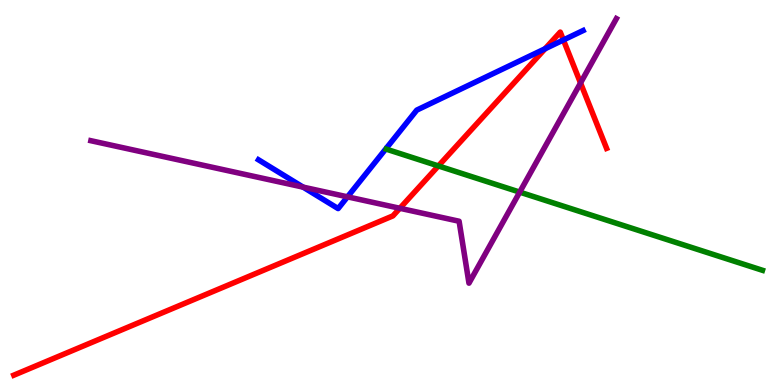[{'lines': ['blue', 'red'], 'intersections': [{'x': 7.03, 'y': 8.73}, {'x': 7.27, 'y': 8.96}]}, {'lines': ['green', 'red'], 'intersections': [{'x': 5.66, 'y': 5.69}]}, {'lines': ['purple', 'red'], 'intersections': [{'x': 5.16, 'y': 4.59}, {'x': 7.49, 'y': 7.84}]}, {'lines': ['blue', 'green'], 'intersections': []}, {'lines': ['blue', 'purple'], 'intersections': [{'x': 3.91, 'y': 5.14}, {'x': 4.48, 'y': 4.89}]}, {'lines': ['green', 'purple'], 'intersections': [{'x': 6.71, 'y': 5.01}]}]